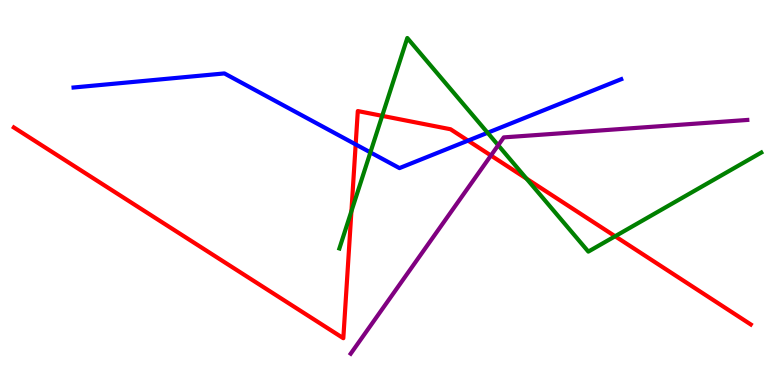[{'lines': ['blue', 'red'], 'intersections': [{'x': 4.59, 'y': 6.25}, {'x': 6.04, 'y': 6.35}]}, {'lines': ['green', 'red'], 'intersections': [{'x': 4.53, 'y': 4.51}, {'x': 4.93, 'y': 6.99}, {'x': 6.79, 'y': 5.36}, {'x': 7.94, 'y': 3.86}]}, {'lines': ['purple', 'red'], 'intersections': [{'x': 6.33, 'y': 5.96}]}, {'lines': ['blue', 'green'], 'intersections': [{'x': 4.78, 'y': 6.04}, {'x': 6.29, 'y': 6.55}]}, {'lines': ['blue', 'purple'], 'intersections': []}, {'lines': ['green', 'purple'], 'intersections': [{'x': 6.43, 'y': 6.23}]}]